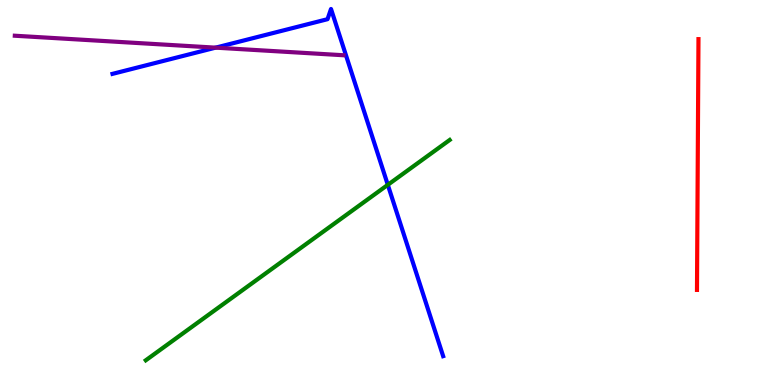[{'lines': ['blue', 'red'], 'intersections': []}, {'lines': ['green', 'red'], 'intersections': []}, {'lines': ['purple', 'red'], 'intersections': []}, {'lines': ['blue', 'green'], 'intersections': [{'x': 5.0, 'y': 5.2}]}, {'lines': ['blue', 'purple'], 'intersections': [{'x': 2.78, 'y': 8.76}]}, {'lines': ['green', 'purple'], 'intersections': []}]